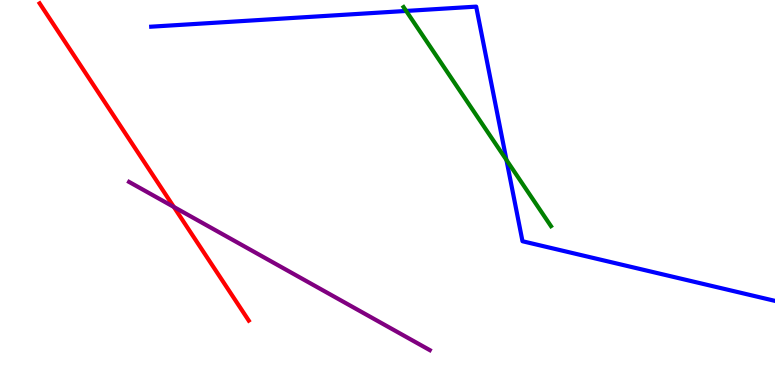[{'lines': ['blue', 'red'], 'intersections': []}, {'lines': ['green', 'red'], 'intersections': []}, {'lines': ['purple', 'red'], 'intersections': [{'x': 2.24, 'y': 4.62}]}, {'lines': ['blue', 'green'], 'intersections': [{'x': 5.24, 'y': 9.72}, {'x': 6.53, 'y': 5.84}]}, {'lines': ['blue', 'purple'], 'intersections': []}, {'lines': ['green', 'purple'], 'intersections': []}]